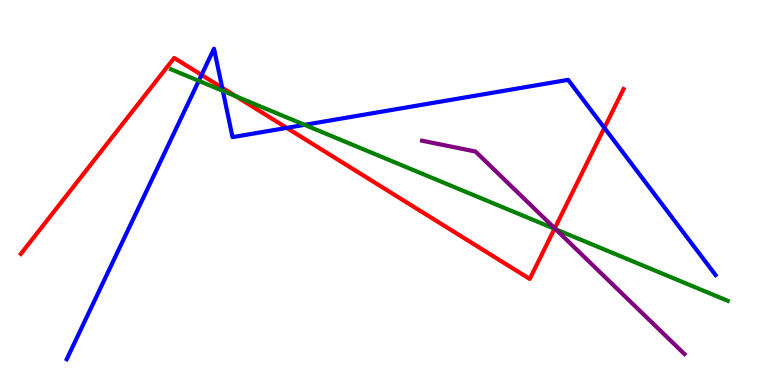[{'lines': ['blue', 'red'], 'intersections': [{'x': 2.6, 'y': 8.05}, {'x': 2.87, 'y': 7.72}, {'x': 3.7, 'y': 6.68}, {'x': 7.8, 'y': 6.68}]}, {'lines': ['green', 'red'], 'intersections': [{'x': 3.04, 'y': 7.5}, {'x': 7.15, 'y': 4.06}]}, {'lines': ['purple', 'red'], 'intersections': [{'x': 7.16, 'y': 4.07}]}, {'lines': ['blue', 'green'], 'intersections': [{'x': 2.56, 'y': 7.9}, {'x': 2.88, 'y': 7.64}, {'x': 3.93, 'y': 6.76}]}, {'lines': ['blue', 'purple'], 'intersections': []}, {'lines': ['green', 'purple'], 'intersections': [{'x': 7.17, 'y': 4.04}]}]